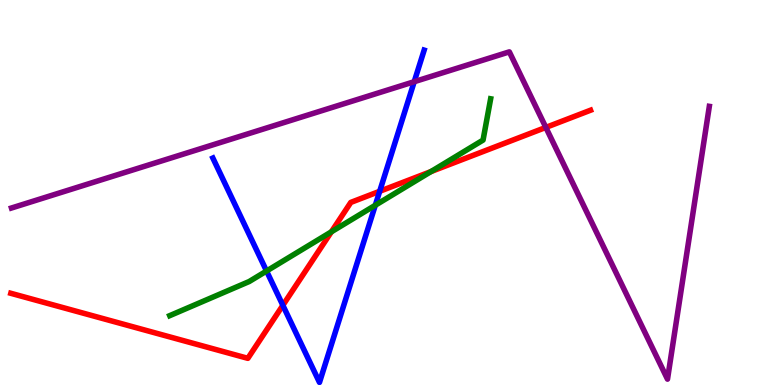[{'lines': ['blue', 'red'], 'intersections': [{'x': 3.65, 'y': 2.07}, {'x': 4.9, 'y': 5.03}]}, {'lines': ['green', 'red'], 'intersections': [{'x': 4.28, 'y': 3.98}, {'x': 5.56, 'y': 5.54}]}, {'lines': ['purple', 'red'], 'intersections': [{'x': 7.04, 'y': 6.69}]}, {'lines': ['blue', 'green'], 'intersections': [{'x': 3.44, 'y': 2.96}, {'x': 4.84, 'y': 4.67}]}, {'lines': ['blue', 'purple'], 'intersections': [{'x': 5.34, 'y': 7.88}]}, {'lines': ['green', 'purple'], 'intersections': []}]